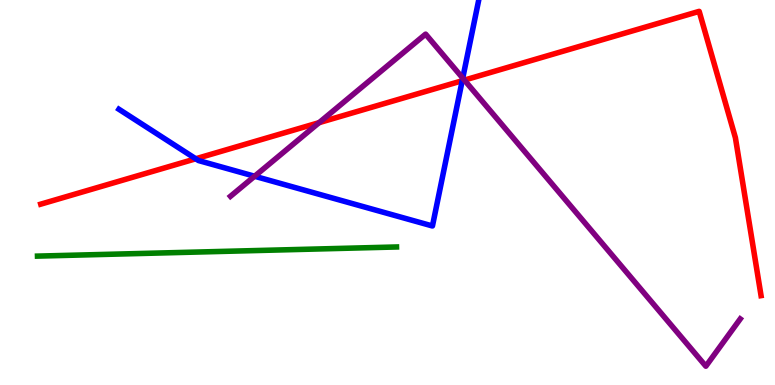[{'lines': ['blue', 'red'], 'intersections': [{'x': 2.53, 'y': 5.88}, {'x': 5.96, 'y': 7.9}]}, {'lines': ['green', 'red'], 'intersections': []}, {'lines': ['purple', 'red'], 'intersections': [{'x': 4.12, 'y': 6.81}, {'x': 5.99, 'y': 7.92}]}, {'lines': ['blue', 'green'], 'intersections': []}, {'lines': ['blue', 'purple'], 'intersections': [{'x': 3.29, 'y': 5.42}, {'x': 5.97, 'y': 7.97}]}, {'lines': ['green', 'purple'], 'intersections': []}]